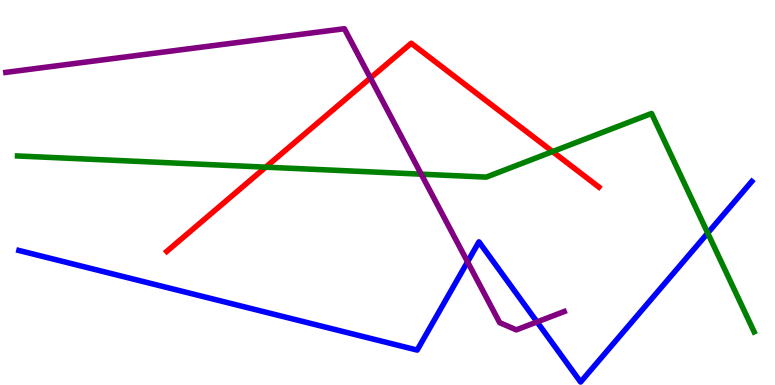[{'lines': ['blue', 'red'], 'intersections': []}, {'lines': ['green', 'red'], 'intersections': [{'x': 3.43, 'y': 5.66}, {'x': 7.13, 'y': 6.06}]}, {'lines': ['purple', 'red'], 'intersections': [{'x': 4.78, 'y': 7.97}]}, {'lines': ['blue', 'green'], 'intersections': [{'x': 9.13, 'y': 3.95}]}, {'lines': ['blue', 'purple'], 'intersections': [{'x': 6.03, 'y': 3.2}, {'x': 6.93, 'y': 1.64}]}, {'lines': ['green', 'purple'], 'intersections': [{'x': 5.44, 'y': 5.48}]}]